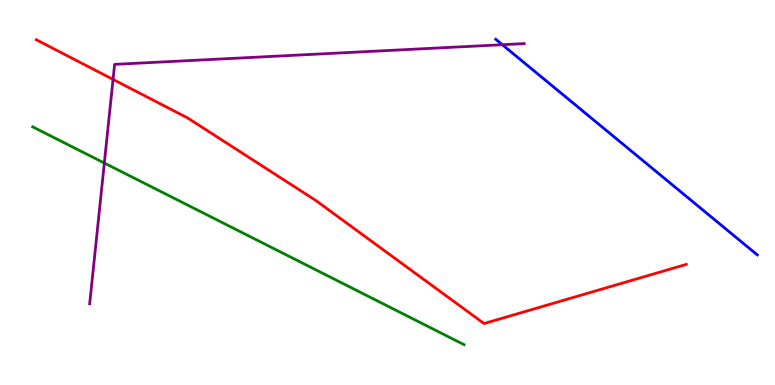[{'lines': ['blue', 'red'], 'intersections': []}, {'lines': ['green', 'red'], 'intersections': []}, {'lines': ['purple', 'red'], 'intersections': [{'x': 1.46, 'y': 7.94}]}, {'lines': ['blue', 'green'], 'intersections': []}, {'lines': ['blue', 'purple'], 'intersections': [{'x': 6.48, 'y': 8.84}]}, {'lines': ['green', 'purple'], 'intersections': [{'x': 1.35, 'y': 5.77}]}]